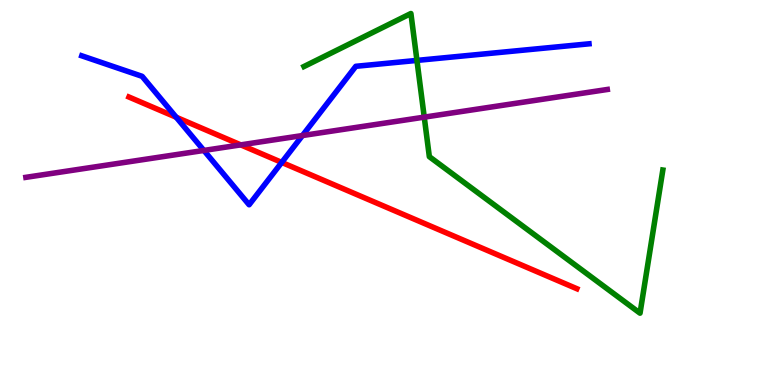[{'lines': ['blue', 'red'], 'intersections': [{'x': 2.27, 'y': 6.95}, {'x': 3.64, 'y': 5.78}]}, {'lines': ['green', 'red'], 'intersections': []}, {'lines': ['purple', 'red'], 'intersections': [{'x': 3.11, 'y': 6.24}]}, {'lines': ['blue', 'green'], 'intersections': [{'x': 5.38, 'y': 8.43}]}, {'lines': ['blue', 'purple'], 'intersections': [{'x': 2.63, 'y': 6.09}, {'x': 3.9, 'y': 6.48}]}, {'lines': ['green', 'purple'], 'intersections': [{'x': 5.47, 'y': 6.96}]}]